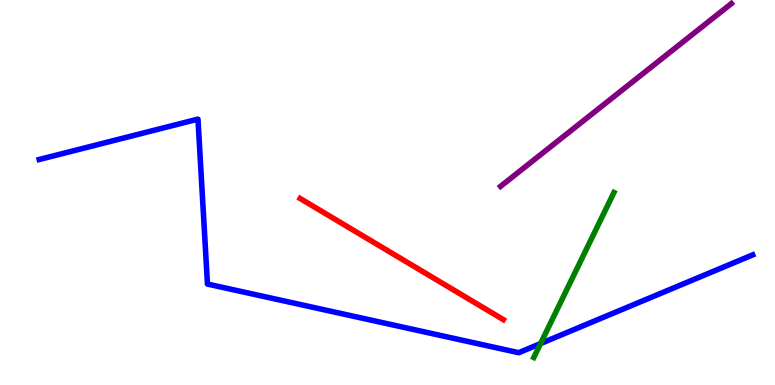[{'lines': ['blue', 'red'], 'intersections': []}, {'lines': ['green', 'red'], 'intersections': []}, {'lines': ['purple', 'red'], 'intersections': []}, {'lines': ['blue', 'green'], 'intersections': [{'x': 6.98, 'y': 1.08}]}, {'lines': ['blue', 'purple'], 'intersections': []}, {'lines': ['green', 'purple'], 'intersections': []}]